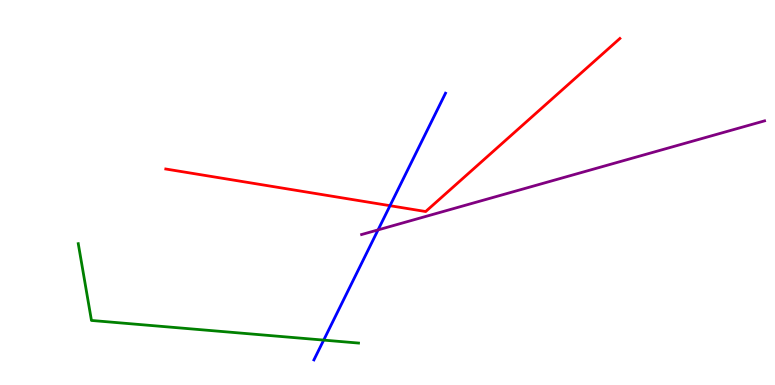[{'lines': ['blue', 'red'], 'intersections': [{'x': 5.03, 'y': 4.66}]}, {'lines': ['green', 'red'], 'intersections': []}, {'lines': ['purple', 'red'], 'intersections': []}, {'lines': ['blue', 'green'], 'intersections': [{'x': 4.18, 'y': 1.17}]}, {'lines': ['blue', 'purple'], 'intersections': [{'x': 4.88, 'y': 4.03}]}, {'lines': ['green', 'purple'], 'intersections': []}]